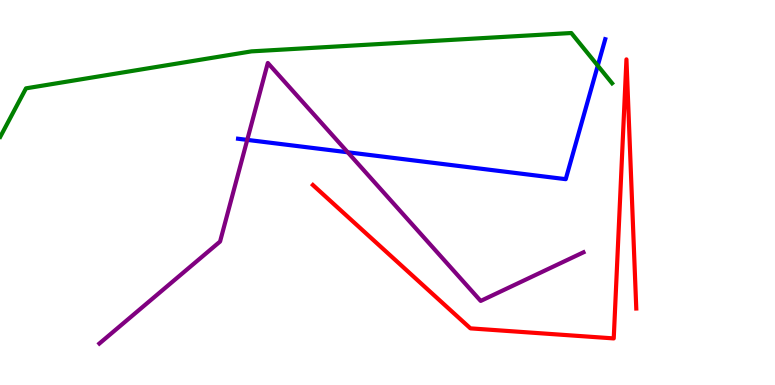[{'lines': ['blue', 'red'], 'intersections': []}, {'lines': ['green', 'red'], 'intersections': []}, {'lines': ['purple', 'red'], 'intersections': []}, {'lines': ['blue', 'green'], 'intersections': [{'x': 7.71, 'y': 8.3}]}, {'lines': ['blue', 'purple'], 'intersections': [{'x': 3.19, 'y': 6.37}, {'x': 4.49, 'y': 6.04}]}, {'lines': ['green', 'purple'], 'intersections': []}]